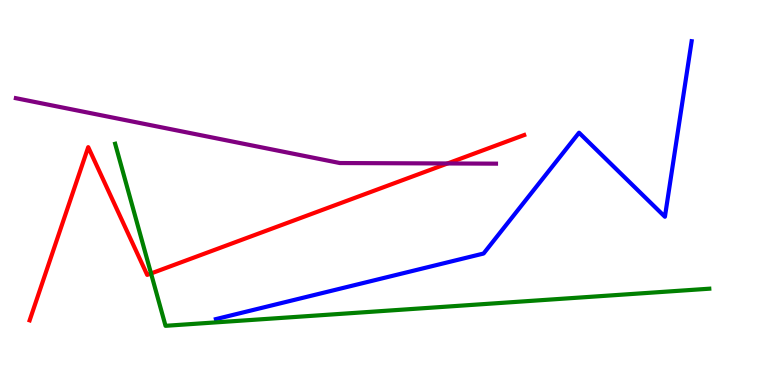[{'lines': ['blue', 'red'], 'intersections': []}, {'lines': ['green', 'red'], 'intersections': [{'x': 1.95, 'y': 2.9}]}, {'lines': ['purple', 'red'], 'intersections': [{'x': 5.78, 'y': 5.75}]}, {'lines': ['blue', 'green'], 'intersections': []}, {'lines': ['blue', 'purple'], 'intersections': []}, {'lines': ['green', 'purple'], 'intersections': []}]